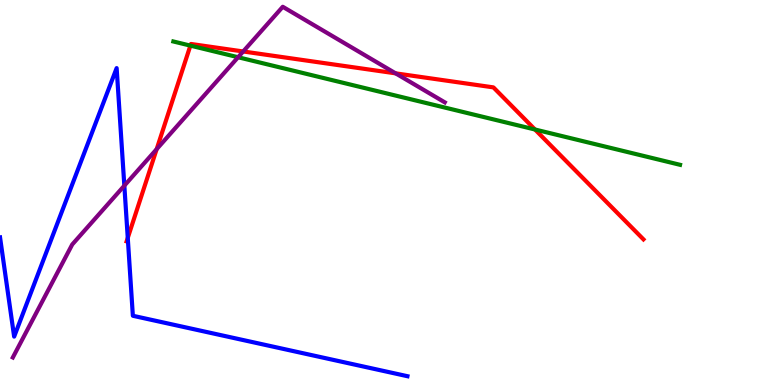[{'lines': ['blue', 'red'], 'intersections': [{'x': 1.65, 'y': 3.82}]}, {'lines': ['green', 'red'], 'intersections': [{'x': 2.46, 'y': 8.82}, {'x': 6.9, 'y': 6.64}]}, {'lines': ['purple', 'red'], 'intersections': [{'x': 2.02, 'y': 6.13}, {'x': 3.14, 'y': 8.66}, {'x': 5.1, 'y': 8.09}]}, {'lines': ['blue', 'green'], 'intersections': []}, {'lines': ['blue', 'purple'], 'intersections': [{'x': 1.6, 'y': 5.18}]}, {'lines': ['green', 'purple'], 'intersections': [{'x': 3.07, 'y': 8.51}]}]